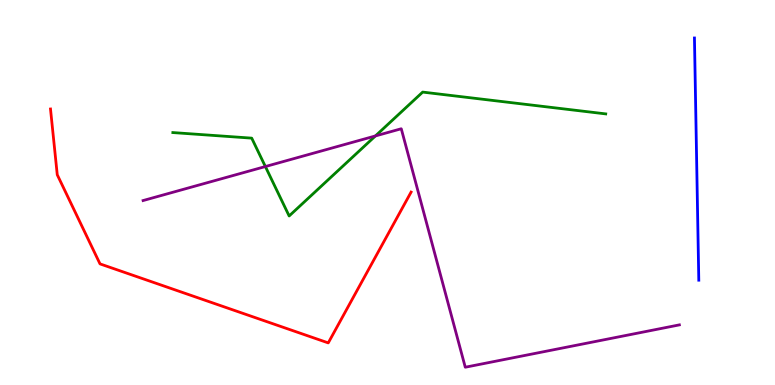[{'lines': ['blue', 'red'], 'intersections': []}, {'lines': ['green', 'red'], 'intersections': []}, {'lines': ['purple', 'red'], 'intersections': []}, {'lines': ['blue', 'green'], 'intersections': []}, {'lines': ['blue', 'purple'], 'intersections': []}, {'lines': ['green', 'purple'], 'intersections': [{'x': 3.42, 'y': 5.67}, {'x': 4.84, 'y': 6.47}]}]